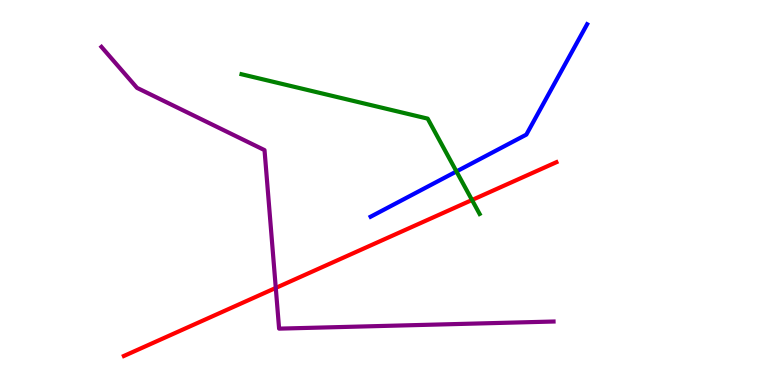[{'lines': ['blue', 'red'], 'intersections': []}, {'lines': ['green', 'red'], 'intersections': [{'x': 6.09, 'y': 4.8}]}, {'lines': ['purple', 'red'], 'intersections': [{'x': 3.56, 'y': 2.52}]}, {'lines': ['blue', 'green'], 'intersections': [{'x': 5.89, 'y': 5.55}]}, {'lines': ['blue', 'purple'], 'intersections': []}, {'lines': ['green', 'purple'], 'intersections': []}]